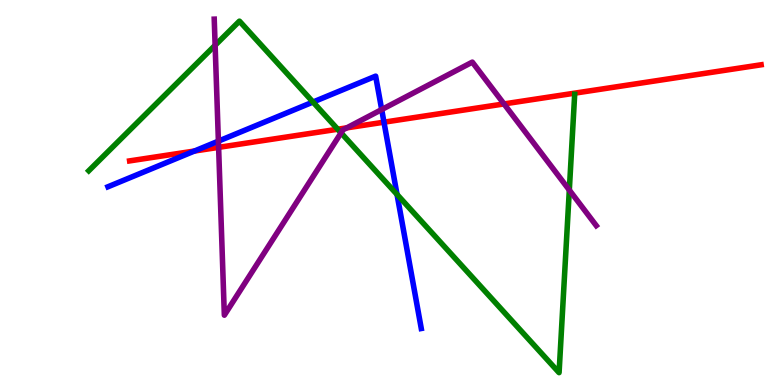[{'lines': ['blue', 'red'], 'intersections': [{'x': 2.51, 'y': 6.08}, {'x': 4.95, 'y': 6.83}]}, {'lines': ['green', 'red'], 'intersections': [{'x': 4.36, 'y': 6.64}]}, {'lines': ['purple', 'red'], 'intersections': [{'x': 2.82, 'y': 6.17}, {'x': 4.47, 'y': 6.68}, {'x': 6.5, 'y': 7.3}]}, {'lines': ['blue', 'green'], 'intersections': [{'x': 4.04, 'y': 7.35}, {'x': 5.12, 'y': 4.95}]}, {'lines': ['blue', 'purple'], 'intersections': [{'x': 2.82, 'y': 6.33}, {'x': 4.93, 'y': 7.15}]}, {'lines': ['green', 'purple'], 'intersections': [{'x': 2.78, 'y': 8.82}, {'x': 4.4, 'y': 6.55}, {'x': 7.35, 'y': 5.06}]}]